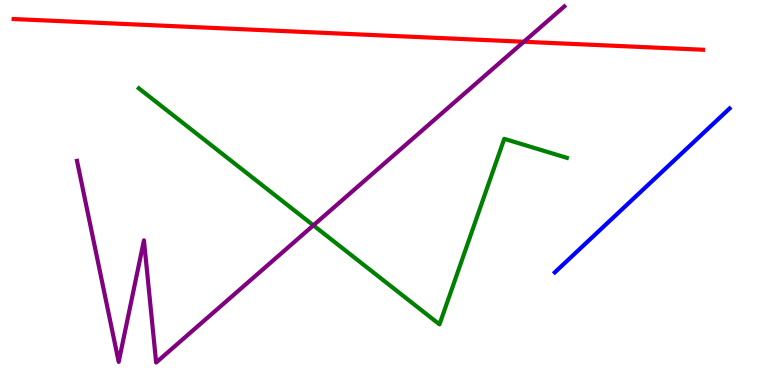[{'lines': ['blue', 'red'], 'intersections': []}, {'lines': ['green', 'red'], 'intersections': []}, {'lines': ['purple', 'red'], 'intersections': [{'x': 6.76, 'y': 8.92}]}, {'lines': ['blue', 'green'], 'intersections': []}, {'lines': ['blue', 'purple'], 'intersections': []}, {'lines': ['green', 'purple'], 'intersections': [{'x': 4.04, 'y': 4.15}]}]